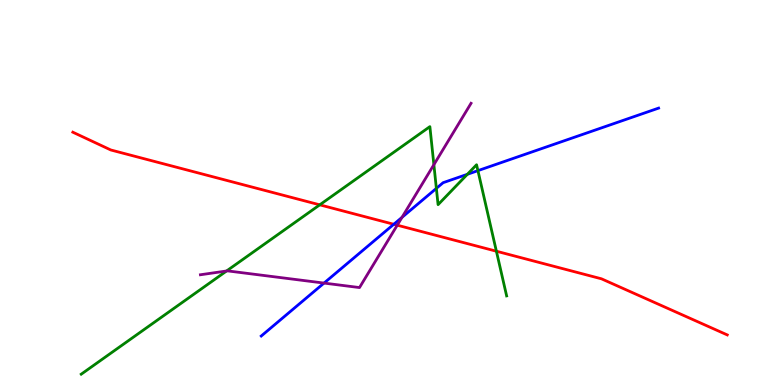[{'lines': ['blue', 'red'], 'intersections': [{'x': 5.08, 'y': 4.17}]}, {'lines': ['green', 'red'], 'intersections': [{'x': 4.13, 'y': 4.68}, {'x': 6.41, 'y': 3.47}]}, {'lines': ['purple', 'red'], 'intersections': [{'x': 5.13, 'y': 4.15}]}, {'lines': ['blue', 'green'], 'intersections': [{'x': 5.63, 'y': 5.11}, {'x': 6.03, 'y': 5.47}, {'x': 6.17, 'y': 5.57}]}, {'lines': ['blue', 'purple'], 'intersections': [{'x': 4.18, 'y': 2.65}, {'x': 5.19, 'y': 4.35}]}, {'lines': ['green', 'purple'], 'intersections': [{'x': 2.92, 'y': 2.96}, {'x': 5.6, 'y': 5.72}]}]